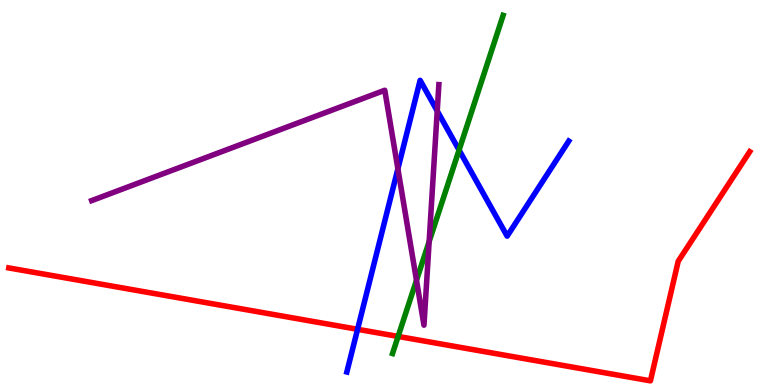[{'lines': ['blue', 'red'], 'intersections': [{'x': 4.61, 'y': 1.45}]}, {'lines': ['green', 'red'], 'intersections': [{'x': 5.14, 'y': 1.26}]}, {'lines': ['purple', 'red'], 'intersections': []}, {'lines': ['blue', 'green'], 'intersections': [{'x': 5.92, 'y': 6.1}]}, {'lines': ['blue', 'purple'], 'intersections': [{'x': 5.13, 'y': 5.61}, {'x': 5.64, 'y': 7.12}]}, {'lines': ['green', 'purple'], 'intersections': [{'x': 5.37, 'y': 2.72}, {'x': 5.54, 'y': 3.73}]}]